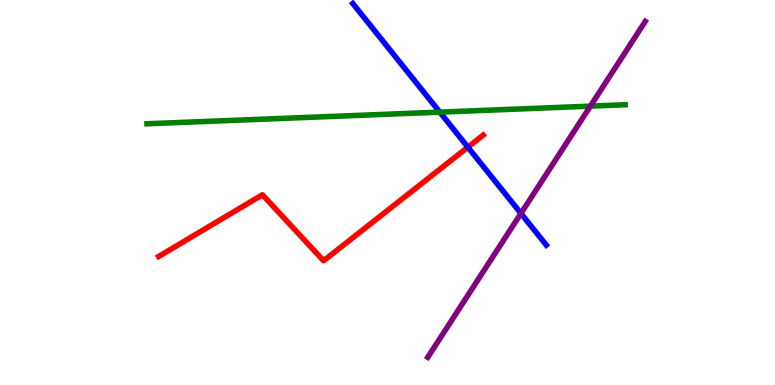[{'lines': ['blue', 'red'], 'intersections': [{'x': 6.04, 'y': 6.18}]}, {'lines': ['green', 'red'], 'intersections': []}, {'lines': ['purple', 'red'], 'intersections': []}, {'lines': ['blue', 'green'], 'intersections': [{'x': 5.68, 'y': 7.09}]}, {'lines': ['blue', 'purple'], 'intersections': [{'x': 6.72, 'y': 4.46}]}, {'lines': ['green', 'purple'], 'intersections': [{'x': 7.62, 'y': 7.24}]}]